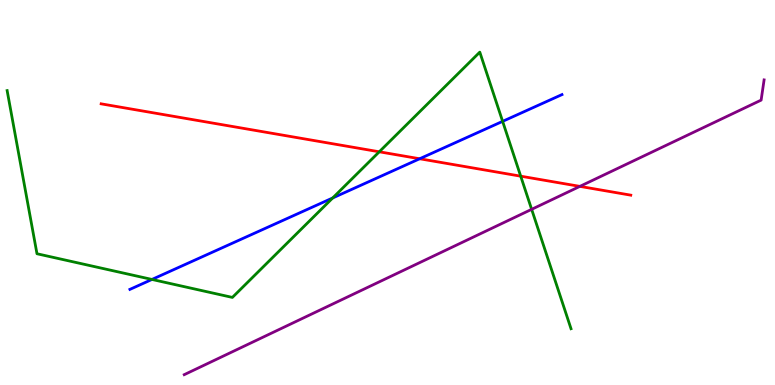[{'lines': ['blue', 'red'], 'intersections': [{'x': 5.41, 'y': 5.88}]}, {'lines': ['green', 'red'], 'intersections': [{'x': 4.89, 'y': 6.06}, {'x': 6.72, 'y': 5.42}]}, {'lines': ['purple', 'red'], 'intersections': [{'x': 7.48, 'y': 5.16}]}, {'lines': ['blue', 'green'], 'intersections': [{'x': 1.96, 'y': 2.74}, {'x': 4.29, 'y': 4.86}, {'x': 6.49, 'y': 6.85}]}, {'lines': ['blue', 'purple'], 'intersections': []}, {'lines': ['green', 'purple'], 'intersections': [{'x': 6.86, 'y': 4.56}]}]